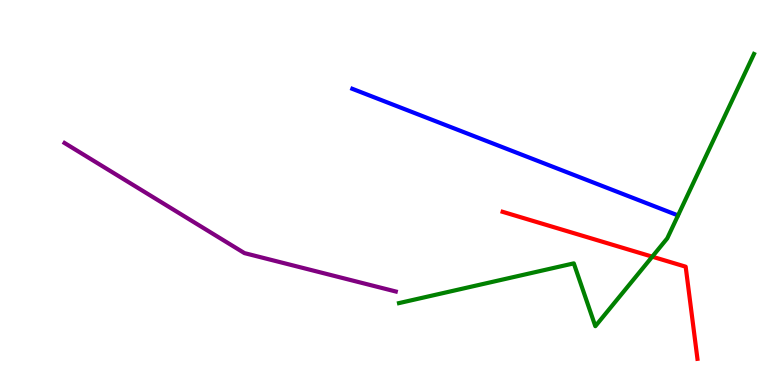[{'lines': ['blue', 'red'], 'intersections': []}, {'lines': ['green', 'red'], 'intersections': [{'x': 8.42, 'y': 3.33}]}, {'lines': ['purple', 'red'], 'intersections': []}, {'lines': ['blue', 'green'], 'intersections': []}, {'lines': ['blue', 'purple'], 'intersections': []}, {'lines': ['green', 'purple'], 'intersections': []}]